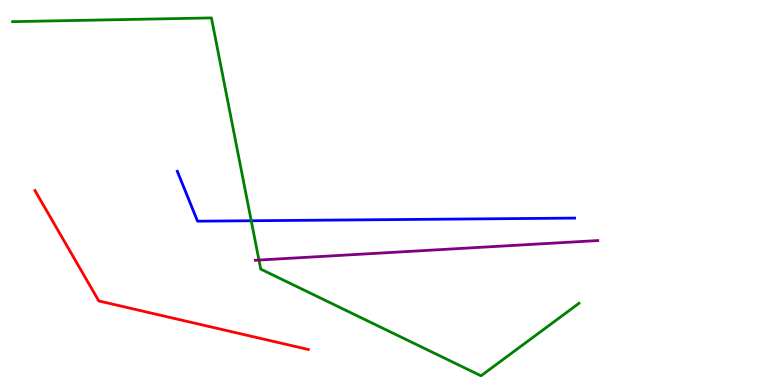[{'lines': ['blue', 'red'], 'intersections': []}, {'lines': ['green', 'red'], 'intersections': []}, {'lines': ['purple', 'red'], 'intersections': []}, {'lines': ['blue', 'green'], 'intersections': [{'x': 3.24, 'y': 4.27}]}, {'lines': ['blue', 'purple'], 'intersections': []}, {'lines': ['green', 'purple'], 'intersections': [{'x': 3.34, 'y': 3.25}]}]